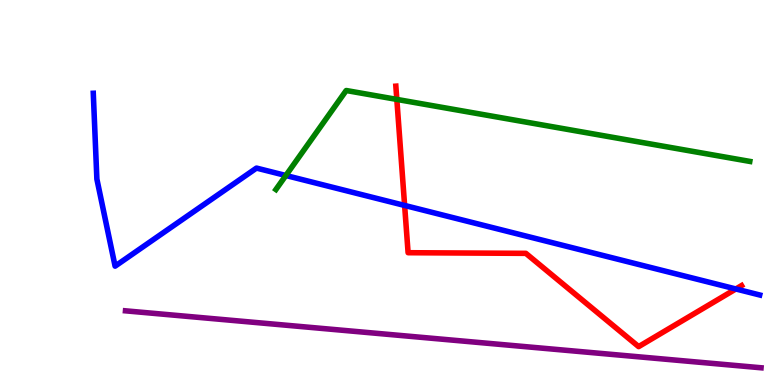[{'lines': ['blue', 'red'], 'intersections': [{'x': 5.22, 'y': 4.66}, {'x': 9.49, 'y': 2.49}]}, {'lines': ['green', 'red'], 'intersections': [{'x': 5.12, 'y': 7.42}]}, {'lines': ['purple', 'red'], 'intersections': []}, {'lines': ['blue', 'green'], 'intersections': [{'x': 3.69, 'y': 5.44}]}, {'lines': ['blue', 'purple'], 'intersections': []}, {'lines': ['green', 'purple'], 'intersections': []}]